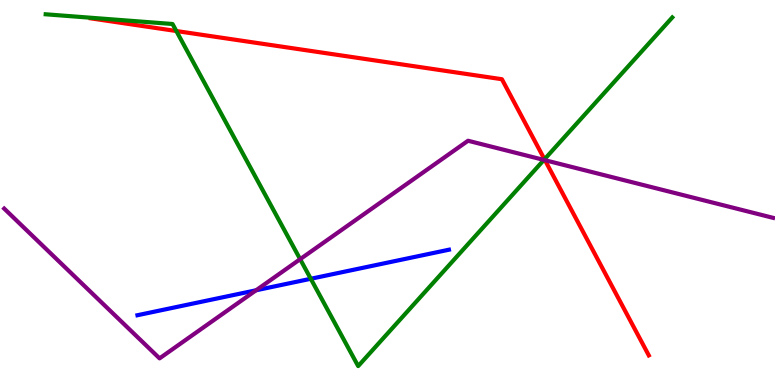[{'lines': ['blue', 'red'], 'intersections': []}, {'lines': ['green', 'red'], 'intersections': [{'x': 2.28, 'y': 9.19}, {'x': 7.03, 'y': 5.86}]}, {'lines': ['purple', 'red'], 'intersections': [{'x': 7.03, 'y': 5.84}]}, {'lines': ['blue', 'green'], 'intersections': [{'x': 4.01, 'y': 2.76}]}, {'lines': ['blue', 'purple'], 'intersections': [{'x': 3.3, 'y': 2.46}]}, {'lines': ['green', 'purple'], 'intersections': [{'x': 3.87, 'y': 3.27}, {'x': 7.02, 'y': 5.85}]}]